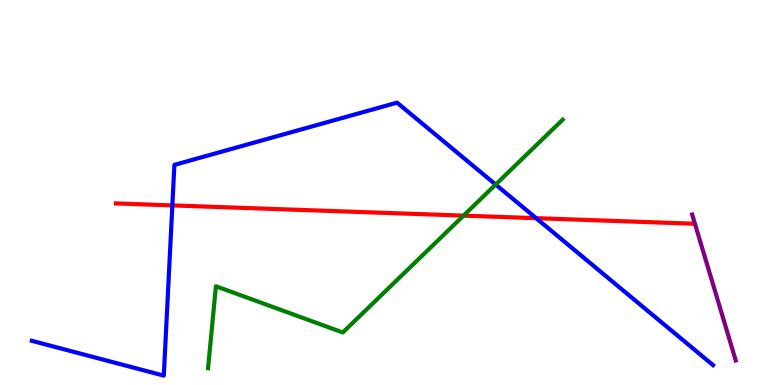[{'lines': ['blue', 'red'], 'intersections': [{'x': 2.22, 'y': 4.66}, {'x': 6.92, 'y': 4.33}]}, {'lines': ['green', 'red'], 'intersections': [{'x': 5.98, 'y': 4.4}]}, {'lines': ['purple', 'red'], 'intersections': []}, {'lines': ['blue', 'green'], 'intersections': [{'x': 6.4, 'y': 5.21}]}, {'lines': ['blue', 'purple'], 'intersections': []}, {'lines': ['green', 'purple'], 'intersections': []}]